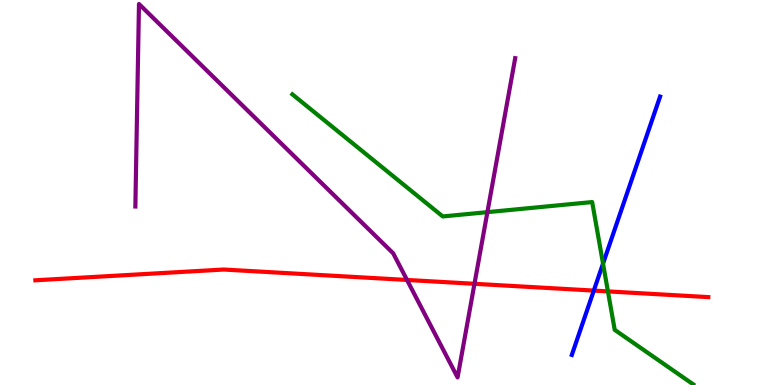[{'lines': ['blue', 'red'], 'intersections': [{'x': 7.66, 'y': 2.45}]}, {'lines': ['green', 'red'], 'intersections': [{'x': 7.84, 'y': 2.43}]}, {'lines': ['purple', 'red'], 'intersections': [{'x': 5.25, 'y': 2.73}, {'x': 6.12, 'y': 2.63}]}, {'lines': ['blue', 'green'], 'intersections': [{'x': 7.78, 'y': 3.15}]}, {'lines': ['blue', 'purple'], 'intersections': []}, {'lines': ['green', 'purple'], 'intersections': [{'x': 6.29, 'y': 4.49}]}]